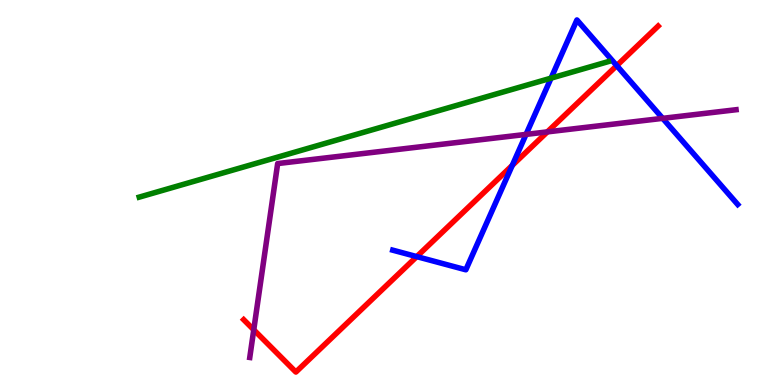[{'lines': ['blue', 'red'], 'intersections': [{'x': 5.38, 'y': 3.33}, {'x': 6.61, 'y': 5.7}, {'x': 7.96, 'y': 8.3}]}, {'lines': ['green', 'red'], 'intersections': []}, {'lines': ['purple', 'red'], 'intersections': [{'x': 3.27, 'y': 1.43}, {'x': 7.06, 'y': 6.57}]}, {'lines': ['blue', 'green'], 'intersections': [{'x': 7.11, 'y': 7.97}]}, {'lines': ['blue', 'purple'], 'intersections': [{'x': 6.79, 'y': 6.51}, {'x': 8.55, 'y': 6.93}]}, {'lines': ['green', 'purple'], 'intersections': []}]